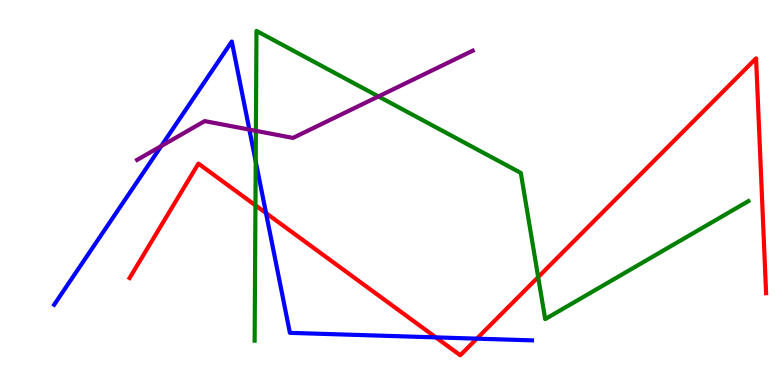[{'lines': ['blue', 'red'], 'intersections': [{'x': 3.43, 'y': 4.47}, {'x': 5.62, 'y': 1.24}, {'x': 6.15, 'y': 1.2}]}, {'lines': ['green', 'red'], 'intersections': [{'x': 3.3, 'y': 4.67}, {'x': 6.94, 'y': 2.8}]}, {'lines': ['purple', 'red'], 'intersections': []}, {'lines': ['blue', 'green'], 'intersections': [{'x': 3.3, 'y': 5.81}]}, {'lines': ['blue', 'purple'], 'intersections': [{'x': 2.08, 'y': 6.21}, {'x': 3.22, 'y': 6.63}]}, {'lines': ['green', 'purple'], 'intersections': [{'x': 3.3, 'y': 6.6}, {'x': 4.88, 'y': 7.5}]}]